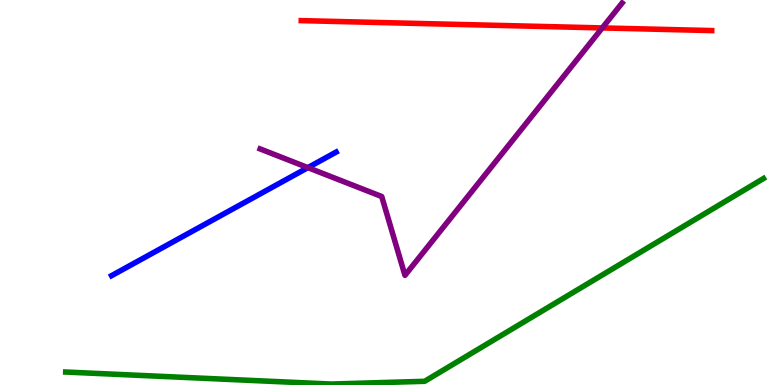[{'lines': ['blue', 'red'], 'intersections': []}, {'lines': ['green', 'red'], 'intersections': []}, {'lines': ['purple', 'red'], 'intersections': [{'x': 7.77, 'y': 9.27}]}, {'lines': ['blue', 'green'], 'intersections': []}, {'lines': ['blue', 'purple'], 'intersections': [{'x': 3.97, 'y': 5.65}]}, {'lines': ['green', 'purple'], 'intersections': []}]